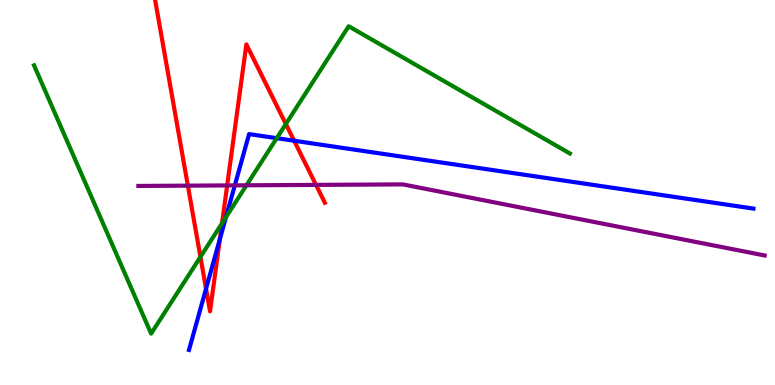[{'lines': ['blue', 'red'], 'intersections': [{'x': 2.66, 'y': 2.5}, {'x': 2.84, 'y': 3.79}, {'x': 3.8, 'y': 6.34}]}, {'lines': ['green', 'red'], 'intersections': [{'x': 2.59, 'y': 3.33}, {'x': 2.86, 'y': 4.2}, {'x': 3.69, 'y': 6.78}]}, {'lines': ['purple', 'red'], 'intersections': [{'x': 2.42, 'y': 5.18}, {'x': 2.93, 'y': 5.18}, {'x': 4.08, 'y': 5.2}]}, {'lines': ['blue', 'green'], 'intersections': [{'x': 2.92, 'y': 4.36}, {'x': 3.57, 'y': 6.41}]}, {'lines': ['blue', 'purple'], 'intersections': [{'x': 3.03, 'y': 5.19}]}, {'lines': ['green', 'purple'], 'intersections': [{'x': 3.18, 'y': 5.19}]}]